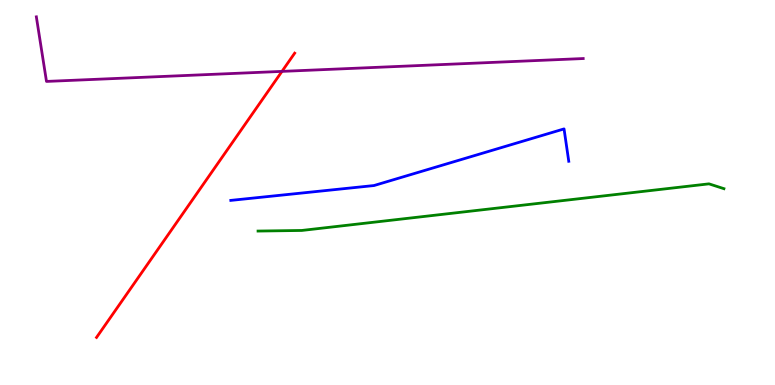[{'lines': ['blue', 'red'], 'intersections': []}, {'lines': ['green', 'red'], 'intersections': []}, {'lines': ['purple', 'red'], 'intersections': [{'x': 3.64, 'y': 8.15}]}, {'lines': ['blue', 'green'], 'intersections': []}, {'lines': ['blue', 'purple'], 'intersections': []}, {'lines': ['green', 'purple'], 'intersections': []}]